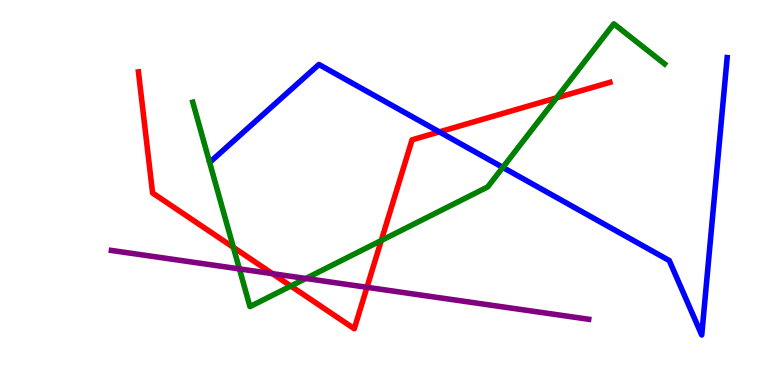[{'lines': ['blue', 'red'], 'intersections': [{'x': 5.67, 'y': 6.57}]}, {'lines': ['green', 'red'], 'intersections': [{'x': 3.01, 'y': 3.58}, {'x': 3.75, 'y': 2.57}, {'x': 4.92, 'y': 3.75}, {'x': 7.18, 'y': 7.46}]}, {'lines': ['purple', 'red'], 'intersections': [{'x': 3.52, 'y': 2.89}, {'x': 4.73, 'y': 2.54}]}, {'lines': ['blue', 'green'], 'intersections': [{'x': 6.49, 'y': 5.65}]}, {'lines': ['blue', 'purple'], 'intersections': []}, {'lines': ['green', 'purple'], 'intersections': [{'x': 3.09, 'y': 3.02}, {'x': 3.95, 'y': 2.77}]}]